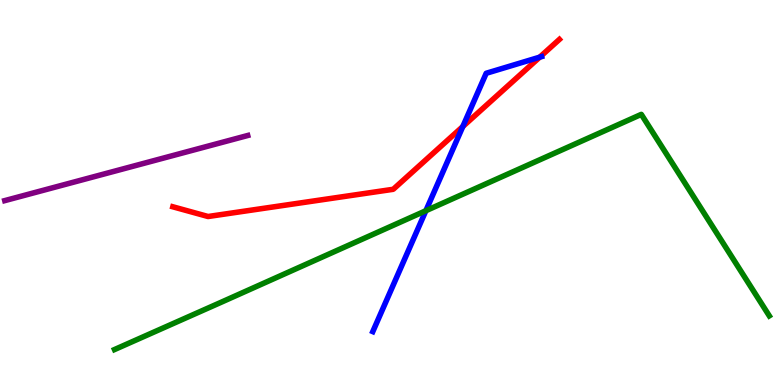[{'lines': ['blue', 'red'], 'intersections': [{'x': 5.97, 'y': 6.71}, {'x': 6.96, 'y': 8.52}]}, {'lines': ['green', 'red'], 'intersections': []}, {'lines': ['purple', 'red'], 'intersections': []}, {'lines': ['blue', 'green'], 'intersections': [{'x': 5.5, 'y': 4.53}]}, {'lines': ['blue', 'purple'], 'intersections': []}, {'lines': ['green', 'purple'], 'intersections': []}]